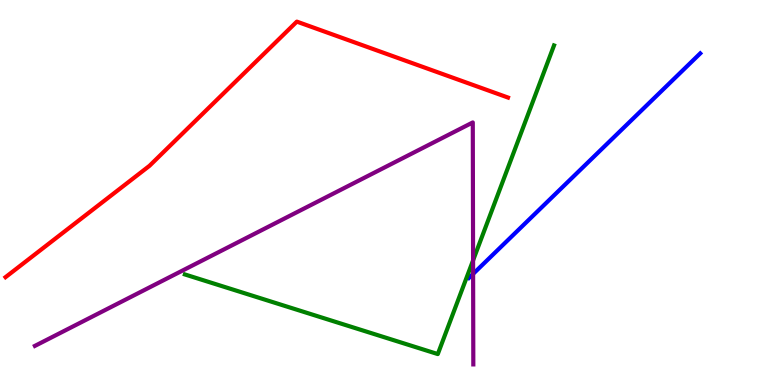[{'lines': ['blue', 'red'], 'intersections': []}, {'lines': ['green', 'red'], 'intersections': []}, {'lines': ['purple', 'red'], 'intersections': []}, {'lines': ['blue', 'green'], 'intersections': []}, {'lines': ['blue', 'purple'], 'intersections': [{'x': 6.1, 'y': 2.89}]}, {'lines': ['green', 'purple'], 'intersections': [{'x': 6.1, 'y': 3.24}]}]